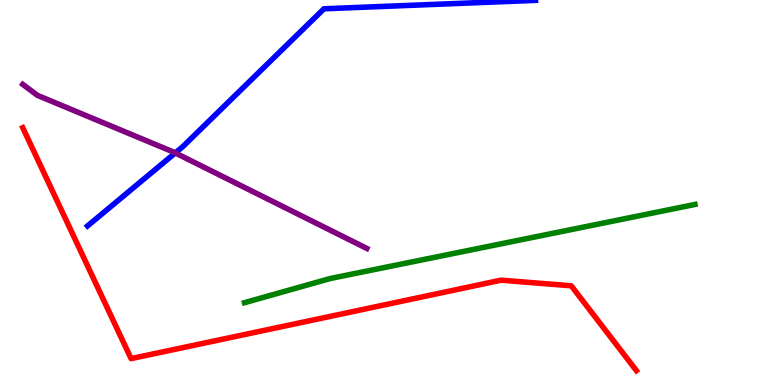[{'lines': ['blue', 'red'], 'intersections': []}, {'lines': ['green', 'red'], 'intersections': []}, {'lines': ['purple', 'red'], 'intersections': []}, {'lines': ['blue', 'green'], 'intersections': []}, {'lines': ['blue', 'purple'], 'intersections': [{'x': 2.26, 'y': 6.03}]}, {'lines': ['green', 'purple'], 'intersections': []}]